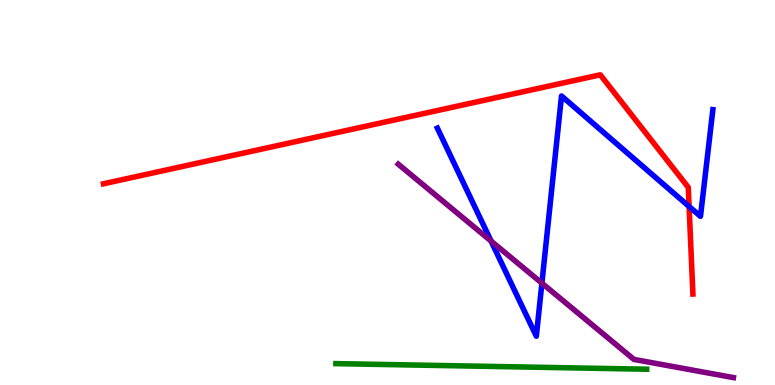[{'lines': ['blue', 'red'], 'intersections': [{'x': 8.89, 'y': 4.64}]}, {'lines': ['green', 'red'], 'intersections': []}, {'lines': ['purple', 'red'], 'intersections': []}, {'lines': ['blue', 'green'], 'intersections': []}, {'lines': ['blue', 'purple'], 'intersections': [{'x': 6.34, 'y': 3.74}, {'x': 6.99, 'y': 2.65}]}, {'lines': ['green', 'purple'], 'intersections': []}]